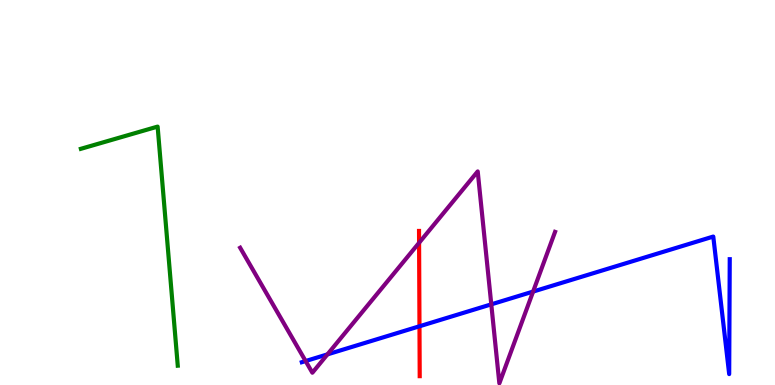[{'lines': ['blue', 'red'], 'intersections': [{'x': 5.41, 'y': 1.53}]}, {'lines': ['green', 'red'], 'intersections': []}, {'lines': ['purple', 'red'], 'intersections': [{'x': 5.41, 'y': 3.69}]}, {'lines': ['blue', 'green'], 'intersections': []}, {'lines': ['blue', 'purple'], 'intersections': [{'x': 3.94, 'y': 0.622}, {'x': 4.23, 'y': 0.795}, {'x': 6.34, 'y': 2.09}, {'x': 6.88, 'y': 2.43}]}, {'lines': ['green', 'purple'], 'intersections': []}]